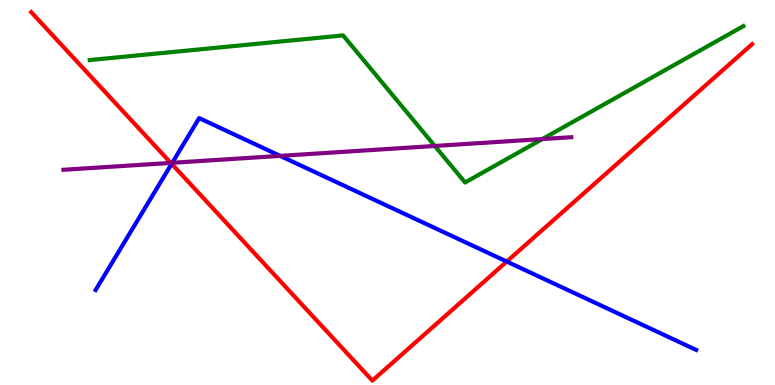[{'lines': ['blue', 'red'], 'intersections': [{'x': 2.21, 'y': 5.75}, {'x': 6.54, 'y': 3.21}]}, {'lines': ['green', 'red'], 'intersections': []}, {'lines': ['purple', 'red'], 'intersections': [{'x': 2.2, 'y': 5.77}]}, {'lines': ['blue', 'green'], 'intersections': []}, {'lines': ['blue', 'purple'], 'intersections': [{'x': 2.22, 'y': 5.77}, {'x': 3.61, 'y': 5.95}]}, {'lines': ['green', 'purple'], 'intersections': [{'x': 5.61, 'y': 6.21}, {'x': 7.0, 'y': 6.39}]}]